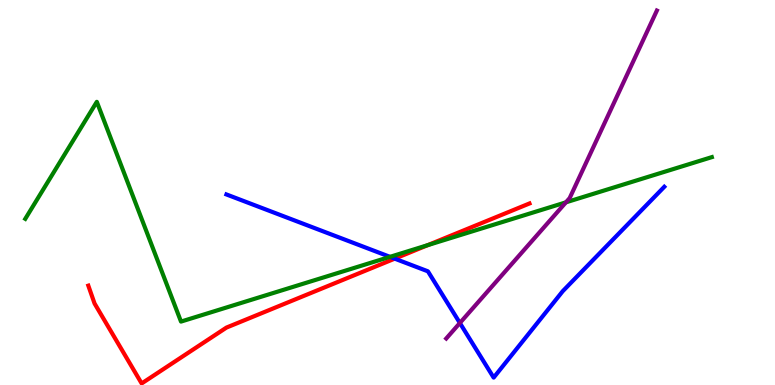[{'lines': ['blue', 'red'], 'intersections': [{'x': 5.09, 'y': 3.28}]}, {'lines': ['green', 'red'], 'intersections': [{'x': 5.52, 'y': 3.63}]}, {'lines': ['purple', 'red'], 'intersections': []}, {'lines': ['blue', 'green'], 'intersections': [{'x': 5.03, 'y': 3.33}]}, {'lines': ['blue', 'purple'], 'intersections': [{'x': 5.93, 'y': 1.61}]}, {'lines': ['green', 'purple'], 'intersections': [{'x': 7.3, 'y': 4.74}]}]